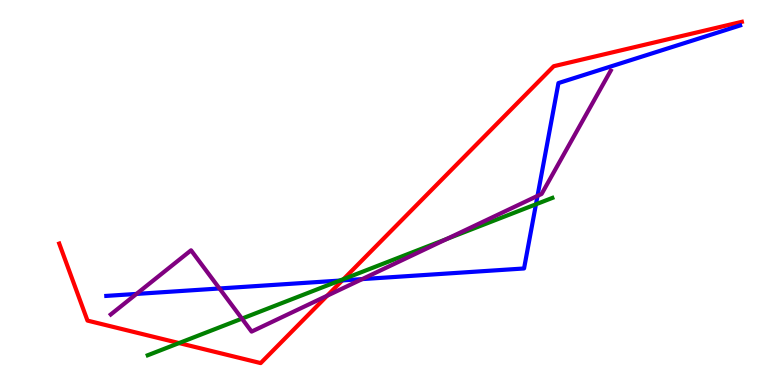[{'lines': ['blue', 'red'], 'intersections': [{'x': 4.42, 'y': 2.72}]}, {'lines': ['green', 'red'], 'intersections': [{'x': 2.31, 'y': 1.09}, {'x': 4.43, 'y': 2.75}]}, {'lines': ['purple', 'red'], 'intersections': [{'x': 4.22, 'y': 2.32}]}, {'lines': ['blue', 'green'], 'intersections': [{'x': 4.38, 'y': 2.71}, {'x': 6.92, 'y': 4.69}]}, {'lines': ['blue', 'purple'], 'intersections': [{'x': 1.76, 'y': 2.37}, {'x': 2.83, 'y': 2.51}, {'x': 4.67, 'y': 2.75}, {'x': 6.94, 'y': 4.91}]}, {'lines': ['green', 'purple'], 'intersections': [{'x': 3.12, 'y': 1.72}, {'x': 5.76, 'y': 3.79}]}]